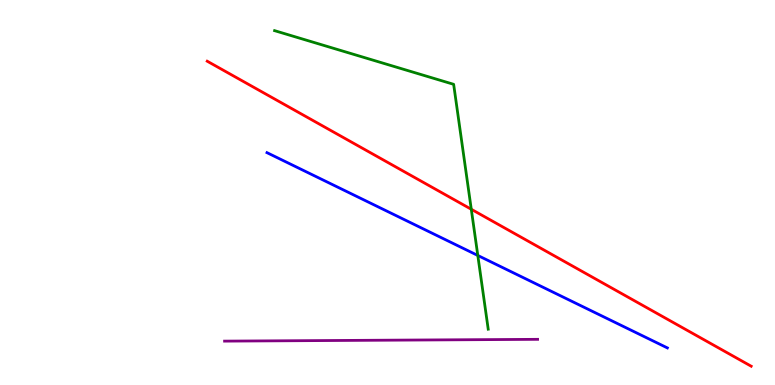[{'lines': ['blue', 'red'], 'intersections': []}, {'lines': ['green', 'red'], 'intersections': [{'x': 6.08, 'y': 4.56}]}, {'lines': ['purple', 'red'], 'intersections': []}, {'lines': ['blue', 'green'], 'intersections': [{'x': 6.17, 'y': 3.36}]}, {'lines': ['blue', 'purple'], 'intersections': []}, {'lines': ['green', 'purple'], 'intersections': []}]